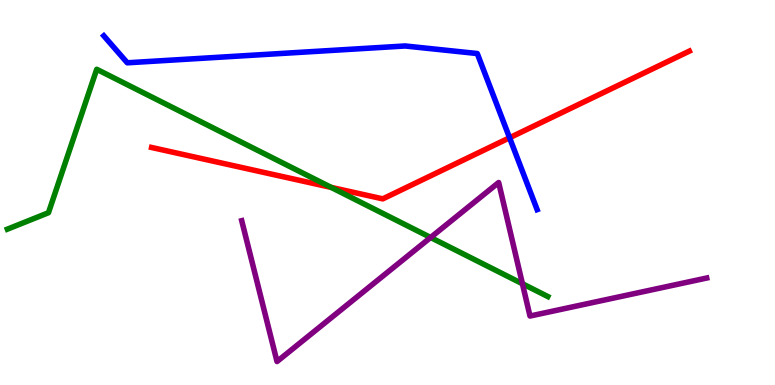[{'lines': ['blue', 'red'], 'intersections': [{'x': 6.58, 'y': 6.42}]}, {'lines': ['green', 'red'], 'intersections': [{'x': 4.27, 'y': 5.13}]}, {'lines': ['purple', 'red'], 'intersections': []}, {'lines': ['blue', 'green'], 'intersections': []}, {'lines': ['blue', 'purple'], 'intersections': []}, {'lines': ['green', 'purple'], 'intersections': [{'x': 5.56, 'y': 3.83}, {'x': 6.74, 'y': 2.63}]}]